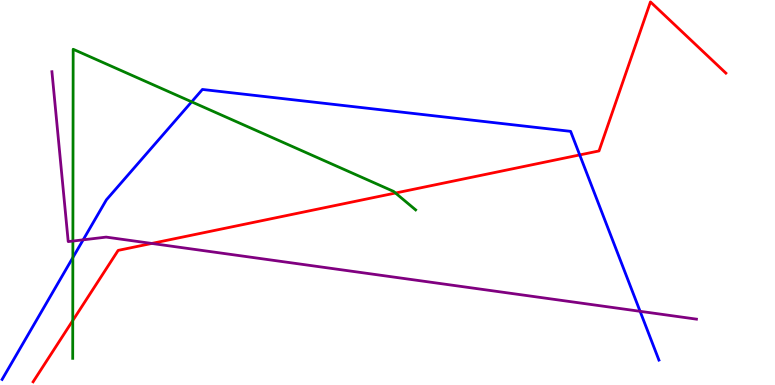[{'lines': ['blue', 'red'], 'intersections': [{'x': 7.48, 'y': 5.98}]}, {'lines': ['green', 'red'], 'intersections': [{'x': 0.939, 'y': 1.67}, {'x': 5.1, 'y': 4.99}]}, {'lines': ['purple', 'red'], 'intersections': [{'x': 1.96, 'y': 3.68}]}, {'lines': ['blue', 'green'], 'intersections': [{'x': 0.94, 'y': 3.31}, {'x': 2.47, 'y': 7.36}]}, {'lines': ['blue', 'purple'], 'intersections': [{'x': 1.07, 'y': 3.77}, {'x': 8.26, 'y': 1.91}]}, {'lines': ['green', 'purple'], 'intersections': [{'x': 0.94, 'y': 3.74}]}]